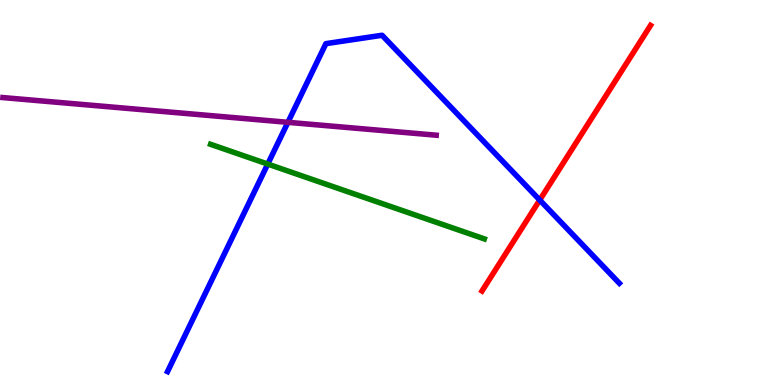[{'lines': ['blue', 'red'], 'intersections': [{'x': 6.96, 'y': 4.8}]}, {'lines': ['green', 'red'], 'intersections': []}, {'lines': ['purple', 'red'], 'intersections': []}, {'lines': ['blue', 'green'], 'intersections': [{'x': 3.45, 'y': 5.74}]}, {'lines': ['blue', 'purple'], 'intersections': [{'x': 3.72, 'y': 6.82}]}, {'lines': ['green', 'purple'], 'intersections': []}]